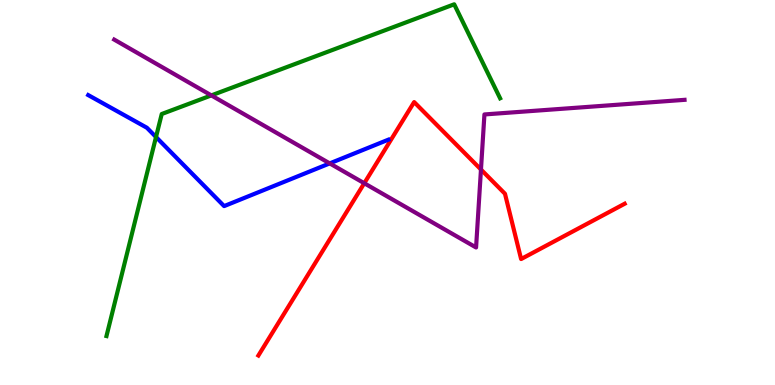[{'lines': ['blue', 'red'], 'intersections': []}, {'lines': ['green', 'red'], 'intersections': []}, {'lines': ['purple', 'red'], 'intersections': [{'x': 4.7, 'y': 5.24}, {'x': 6.21, 'y': 5.6}]}, {'lines': ['blue', 'green'], 'intersections': [{'x': 2.01, 'y': 6.44}]}, {'lines': ['blue', 'purple'], 'intersections': [{'x': 4.25, 'y': 5.76}]}, {'lines': ['green', 'purple'], 'intersections': [{'x': 2.73, 'y': 7.52}]}]